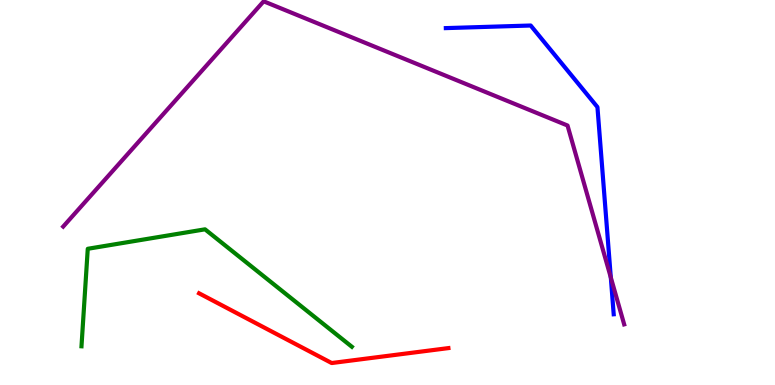[{'lines': ['blue', 'red'], 'intersections': []}, {'lines': ['green', 'red'], 'intersections': []}, {'lines': ['purple', 'red'], 'intersections': []}, {'lines': ['blue', 'green'], 'intersections': []}, {'lines': ['blue', 'purple'], 'intersections': [{'x': 7.88, 'y': 2.79}]}, {'lines': ['green', 'purple'], 'intersections': []}]